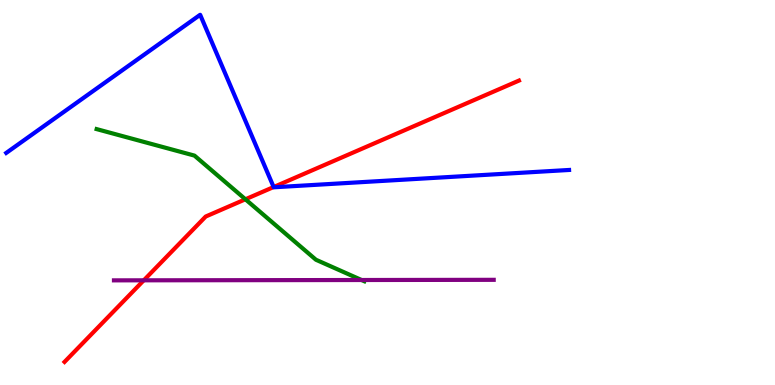[{'lines': ['blue', 'red'], 'intersections': [{'x': 3.53, 'y': 5.14}]}, {'lines': ['green', 'red'], 'intersections': [{'x': 3.17, 'y': 4.82}]}, {'lines': ['purple', 'red'], 'intersections': [{'x': 1.86, 'y': 2.72}]}, {'lines': ['blue', 'green'], 'intersections': []}, {'lines': ['blue', 'purple'], 'intersections': []}, {'lines': ['green', 'purple'], 'intersections': [{'x': 4.67, 'y': 2.73}]}]